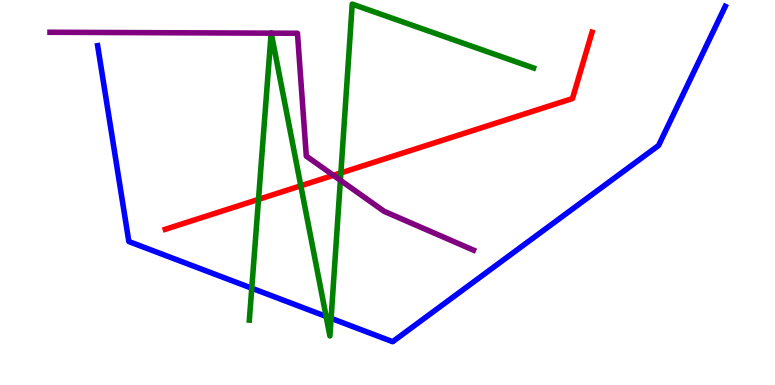[{'lines': ['blue', 'red'], 'intersections': []}, {'lines': ['green', 'red'], 'intersections': [{'x': 3.34, 'y': 4.82}, {'x': 3.88, 'y': 5.17}, {'x': 4.4, 'y': 5.51}]}, {'lines': ['purple', 'red'], 'intersections': [{'x': 4.3, 'y': 5.45}]}, {'lines': ['blue', 'green'], 'intersections': [{'x': 3.25, 'y': 2.51}, {'x': 4.21, 'y': 1.78}, {'x': 4.27, 'y': 1.73}]}, {'lines': ['blue', 'purple'], 'intersections': []}, {'lines': ['green', 'purple'], 'intersections': [{'x': 3.5, 'y': 9.14}, {'x': 3.5, 'y': 9.14}, {'x': 4.39, 'y': 5.32}]}]